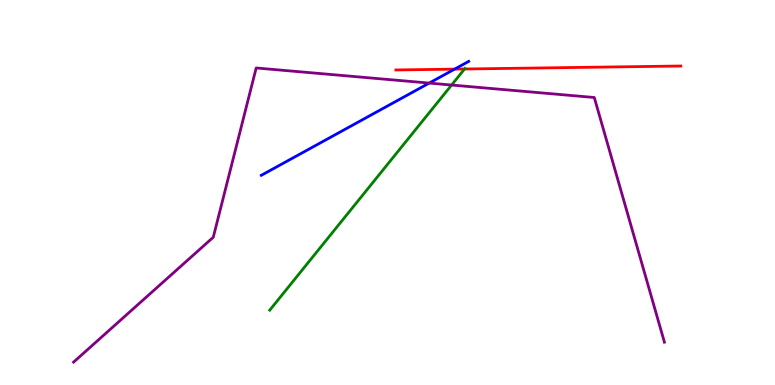[{'lines': ['blue', 'red'], 'intersections': [{'x': 5.87, 'y': 8.2}]}, {'lines': ['green', 'red'], 'intersections': [{'x': 5.99, 'y': 8.21}]}, {'lines': ['purple', 'red'], 'intersections': []}, {'lines': ['blue', 'green'], 'intersections': []}, {'lines': ['blue', 'purple'], 'intersections': [{'x': 5.54, 'y': 7.84}]}, {'lines': ['green', 'purple'], 'intersections': [{'x': 5.83, 'y': 7.79}]}]